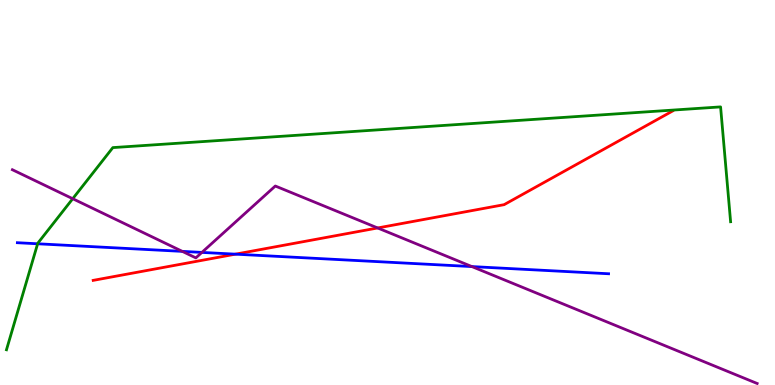[{'lines': ['blue', 'red'], 'intersections': [{'x': 3.04, 'y': 3.4}]}, {'lines': ['green', 'red'], 'intersections': []}, {'lines': ['purple', 'red'], 'intersections': [{'x': 4.87, 'y': 4.08}]}, {'lines': ['blue', 'green'], 'intersections': [{'x': 0.486, 'y': 3.67}]}, {'lines': ['blue', 'purple'], 'intersections': [{'x': 2.35, 'y': 3.47}, {'x': 2.61, 'y': 3.44}, {'x': 6.09, 'y': 3.08}]}, {'lines': ['green', 'purple'], 'intersections': [{'x': 0.938, 'y': 4.84}]}]